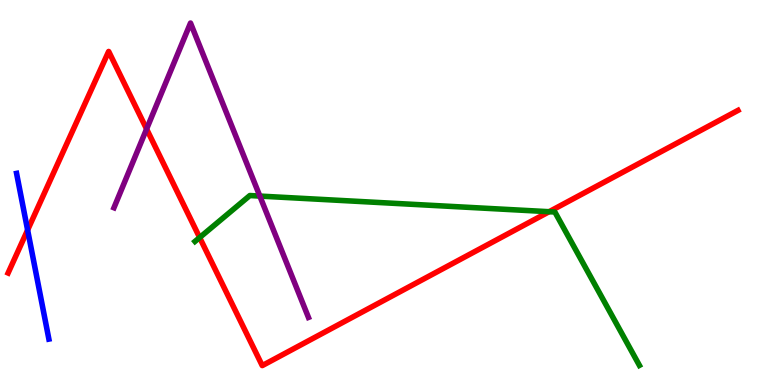[{'lines': ['blue', 'red'], 'intersections': [{'x': 0.356, 'y': 4.03}]}, {'lines': ['green', 'red'], 'intersections': [{'x': 2.58, 'y': 3.83}, {'x': 7.09, 'y': 4.5}]}, {'lines': ['purple', 'red'], 'intersections': [{'x': 1.89, 'y': 6.65}]}, {'lines': ['blue', 'green'], 'intersections': []}, {'lines': ['blue', 'purple'], 'intersections': []}, {'lines': ['green', 'purple'], 'intersections': [{'x': 3.35, 'y': 4.91}]}]